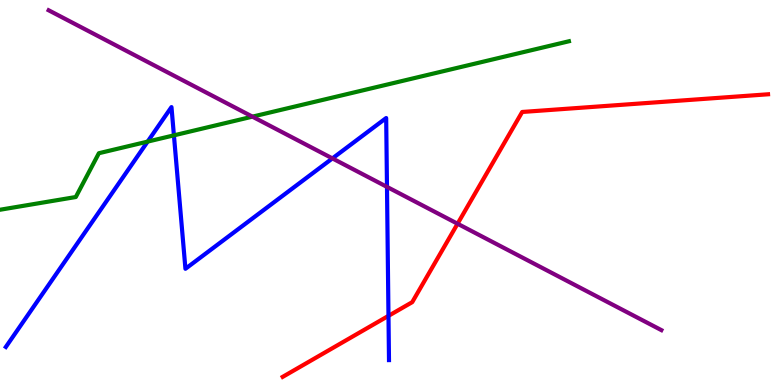[{'lines': ['blue', 'red'], 'intersections': [{'x': 5.01, 'y': 1.8}]}, {'lines': ['green', 'red'], 'intersections': []}, {'lines': ['purple', 'red'], 'intersections': [{'x': 5.9, 'y': 4.19}]}, {'lines': ['blue', 'green'], 'intersections': [{'x': 1.91, 'y': 6.32}, {'x': 2.24, 'y': 6.48}]}, {'lines': ['blue', 'purple'], 'intersections': [{'x': 4.29, 'y': 5.89}, {'x': 4.99, 'y': 5.15}]}, {'lines': ['green', 'purple'], 'intersections': [{'x': 3.26, 'y': 6.97}]}]